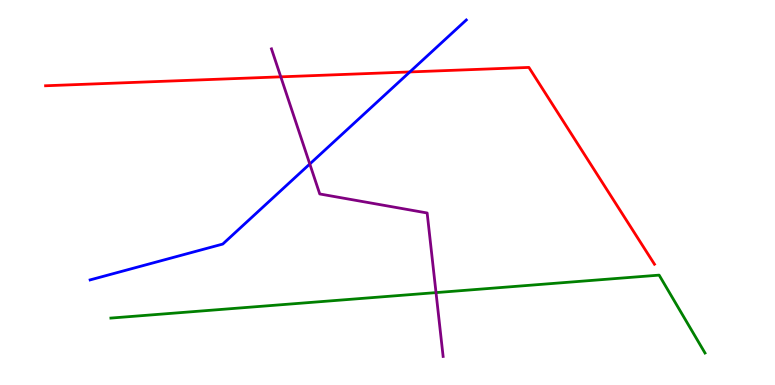[{'lines': ['blue', 'red'], 'intersections': [{'x': 5.29, 'y': 8.13}]}, {'lines': ['green', 'red'], 'intersections': []}, {'lines': ['purple', 'red'], 'intersections': [{'x': 3.62, 'y': 8.0}]}, {'lines': ['blue', 'green'], 'intersections': []}, {'lines': ['blue', 'purple'], 'intersections': [{'x': 4.0, 'y': 5.74}]}, {'lines': ['green', 'purple'], 'intersections': [{'x': 5.63, 'y': 2.4}]}]